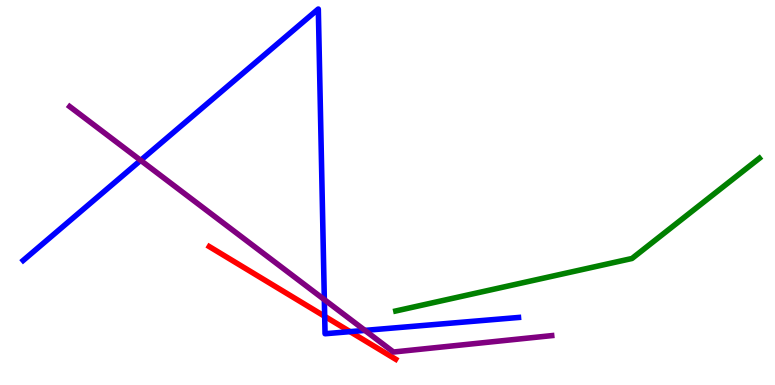[{'lines': ['blue', 'red'], 'intersections': [{'x': 4.19, 'y': 1.78}, {'x': 4.52, 'y': 1.39}]}, {'lines': ['green', 'red'], 'intersections': []}, {'lines': ['purple', 'red'], 'intersections': []}, {'lines': ['blue', 'green'], 'intersections': []}, {'lines': ['blue', 'purple'], 'intersections': [{'x': 1.81, 'y': 5.83}, {'x': 4.19, 'y': 2.22}, {'x': 4.71, 'y': 1.42}]}, {'lines': ['green', 'purple'], 'intersections': []}]